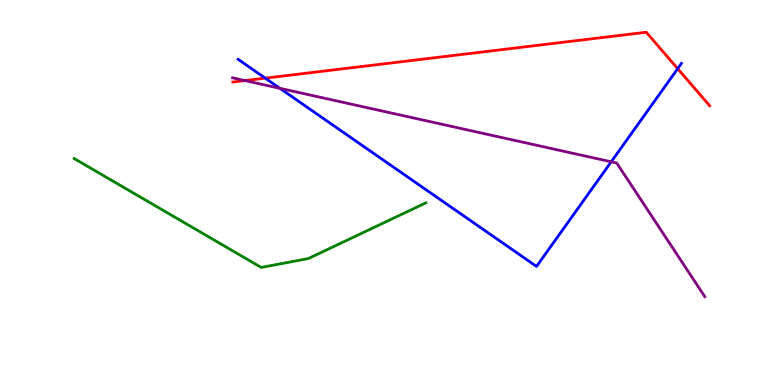[{'lines': ['blue', 'red'], 'intersections': [{'x': 3.42, 'y': 7.97}, {'x': 8.74, 'y': 8.22}]}, {'lines': ['green', 'red'], 'intersections': []}, {'lines': ['purple', 'red'], 'intersections': [{'x': 3.16, 'y': 7.91}]}, {'lines': ['blue', 'green'], 'intersections': []}, {'lines': ['blue', 'purple'], 'intersections': [{'x': 3.61, 'y': 7.71}, {'x': 7.89, 'y': 5.8}]}, {'lines': ['green', 'purple'], 'intersections': []}]